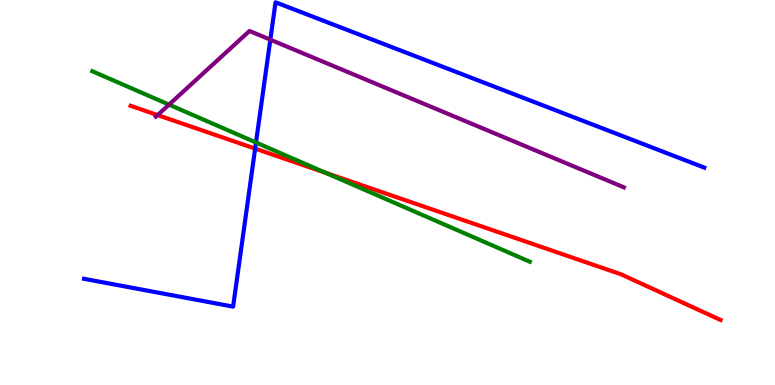[{'lines': ['blue', 'red'], 'intersections': [{'x': 3.29, 'y': 6.14}]}, {'lines': ['green', 'red'], 'intersections': [{'x': 4.2, 'y': 5.51}]}, {'lines': ['purple', 'red'], 'intersections': [{'x': 2.03, 'y': 7.01}]}, {'lines': ['blue', 'green'], 'intersections': [{'x': 3.3, 'y': 6.3}]}, {'lines': ['blue', 'purple'], 'intersections': [{'x': 3.49, 'y': 8.97}]}, {'lines': ['green', 'purple'], 'intersections': [{'x': 2.18, 'y': 7.28}]}]